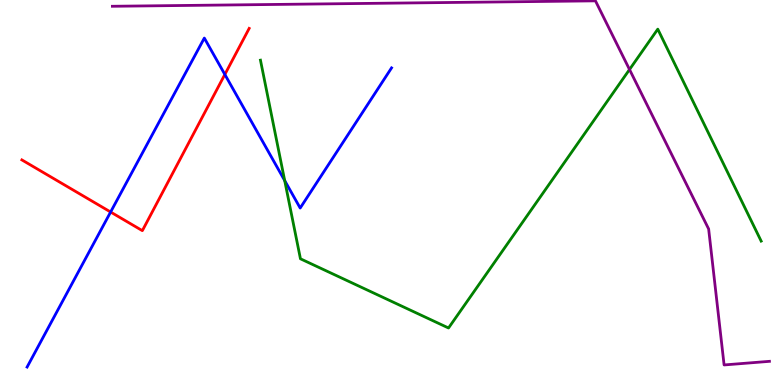[{'lines': ['blue', 'red'], 'intersections': [{'x': 1.43, 'y': 4.49}, {'x': 2.9, 'y': 8.07}]}, {'lines': ['green', 'red'], 'intersections': []}, {'lines': ['purple', 'red'], 'intersections': []}, {'lines': ['blue', 'green'], 'intersections': [{'x': 3.67, 'y': 5.31}]}, {'lines': ['blue', 'purple'], 'intersections': []}, {'lines': ['green', 'purple'], 'intersections': [{'x': 8.12, 'y': 8.19}]}]